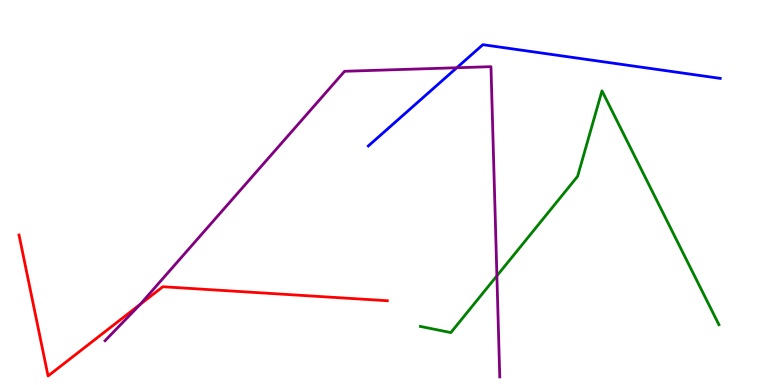[{'lines': ['blue', 'red'], 'intersections': []}, {'lines': ['green', 'red'], 'intersections': []}, {'lines': ['purple', 'red'], 'intersections': [{'x': 1.81, 'y': 2.1}]}, {'lines': ['blue', 'green'], 'intersections': []}, {'lines': ['blue', 'purple'], 'intersections': [{'x': 5.89, 'y': 8.24}]}, {'lines': ['green', 'purple'], 'intersections': [{'x': 6.41, 'y': 2.84}]}]